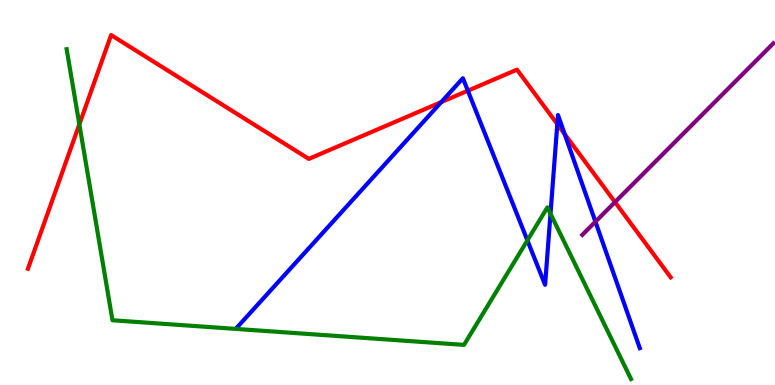[{'lines': ['blue', 'red'], 'intersections': [{'x': 5.69, 'y': 7.35}, {'x': 6.04, 'y': 7.64}, {'x': 7.19, 'y': 6.78}, {'x': 7.29, 'y': 6.52}]}, {'lines': ['green', 'red'], 'intersections': [{'x': 1.02, 'y': 6.77}]}, {'lines': ['purple', 'red'], 'intersections': [{'x': 7.94, 'y': 4.75}]}, {'lines': ['blue', 'green'], 'intersections': [{'x': 6.81, 'y': 3.76}, {'x': 7.1, 'y': 4.45}]}, {'lines': ['blue', 'purple'], 'intersections': [{'x': 7.68, 'y': 4.24}]}, {'lines': ['green', 'purple'], 'intersections': []}]